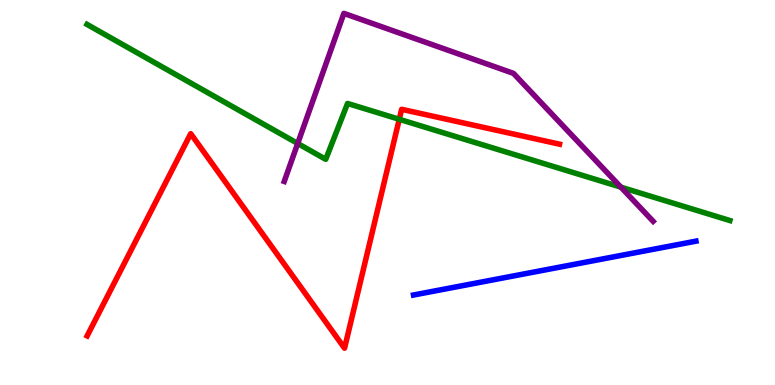[{'lines': ['blue', 'red'], 'intersections': []}, {'lines': ['green', 'red'], 'intersections': [{'x': 5.15, 'y': 6.9}]}, {'lines': ['purple', 'red'], 'intersections': []}, {'lines': ['blue', 'green'], 'intersections': []}, {'lines': ['blue', 'purple'], 'intersections': []}, {'lines': ['green', 'purple'], 'intersections': [{'x': 3.84, 'y': 6.27}, {'x': 8.01, 'y': 5.14}]}]